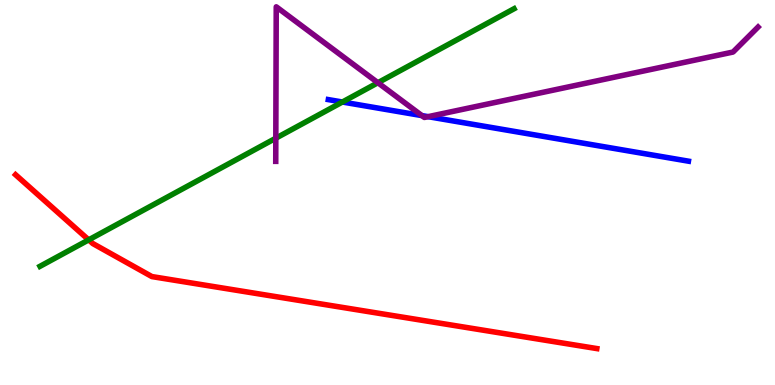[{'lines': ['blue', 'red'], 'intersections': []}, {'lines': ['green', 'red'], 'intersections': [{'x': 1.14, 'y': 3.77}]}, {'lines': ['purple', 'red'], 'intersections': []}, {'lines': ['blue', 'green'], 'intersections': [{'x': 4.42, 'y': 7.35}]}, {'lines': ['blue', 'purple'], 'intersections': [{'x': 5.44, 'y': 7.0}, {'x': 5.52, 'y': 6.97}]}, {'lines': ['green', 'purple'], 'intersections': [{'x': 3.56, 'y': 6.41}, {'x': 4.88, 'y': 7.85}]}]